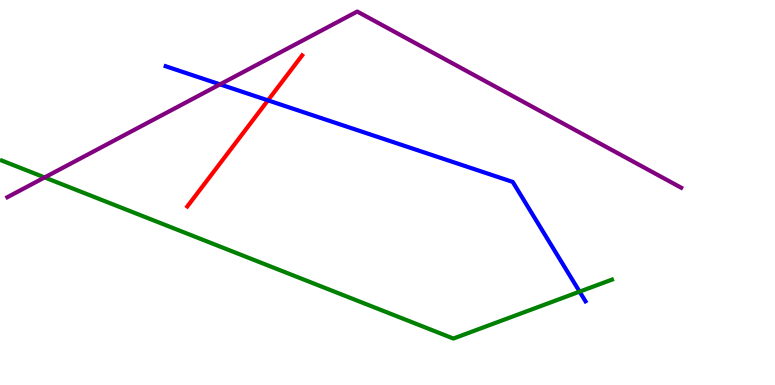[{'lines': ['blue', 'red'], 'intersections': [{'x': 3.46, 'y': 7.39}]}, {'lines': ['green', 'red'], 'intersections': []}, {'lines': ['purple', 'red'], 'intersections': []}, {'lines': ['blue', 'green'], 'intersections': [{'x': 7.48, 'y': 2.42}]}, {'lines': ['blue', 'purple'], 'intersections': [{'x': 2.84, 'y': 7.81}]}, {'lines': ['green', 'purple'], 'intersections': [{'x': 0.576, 'y': 5.39}]}]